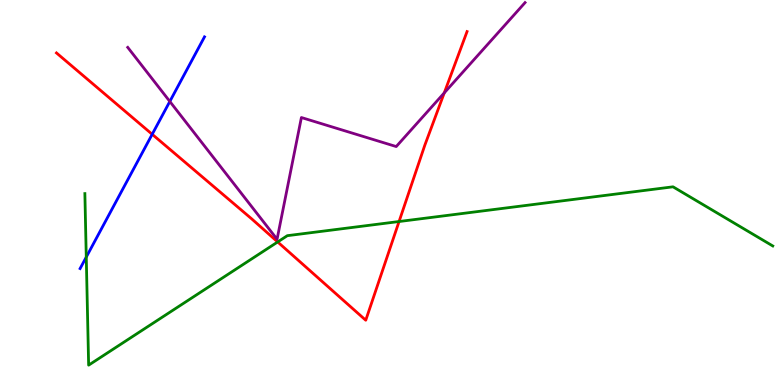[{'lines': ['blue', 'red'], 'intersections': [{'x': 1.96, 'y': 6.51}]}, {'lines': ['green', 'red'], 'intersections': [{'x': 3.58, 'y': 3.72}, {'x': 5.15, 'y': 4.25}]}, {'lines': ['purple', 'red'], 'intersections': [{'x': 5.73, 'y': 7.59}]}, {'lines': ['blue', 'green'], 'intersections': [{'x': 1.11, 'y': 3.32}]}, {'lines': ['blue', 'purple'], 'intersections': [{'x': 2.19, 'y': 7.36}]}, {'lines': ['green', 'purple'], 'intersections': []}]